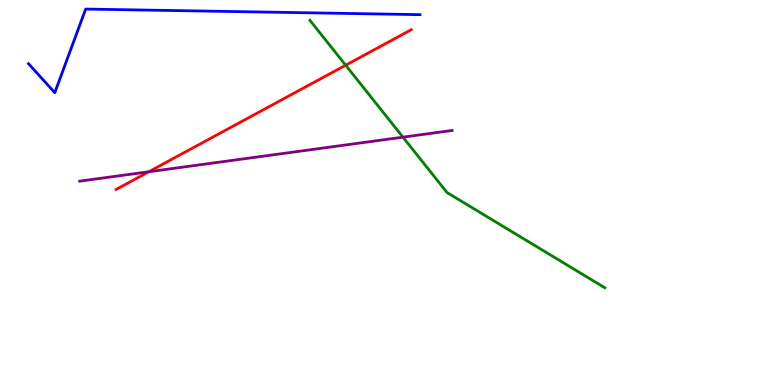[{'lines': ['blue', 'red'], 'intersections': []}, {'lines': ['green', 'red'], 'intersections': [{'x': 4.46, 'y': 8.31}]}, {'lines': ['purple', 'red'], 'intersections': [{'x': 1.92, 'y': 5.54}]}, {'lines': ['blue', 'green'], 'intersections': []}, {'lines': ['blue', 'purple'], 'intersections': []}, {'lines': ['green', 'purple'], 'intersections': [{'x': 5.2, 'y': 6.44}]}]